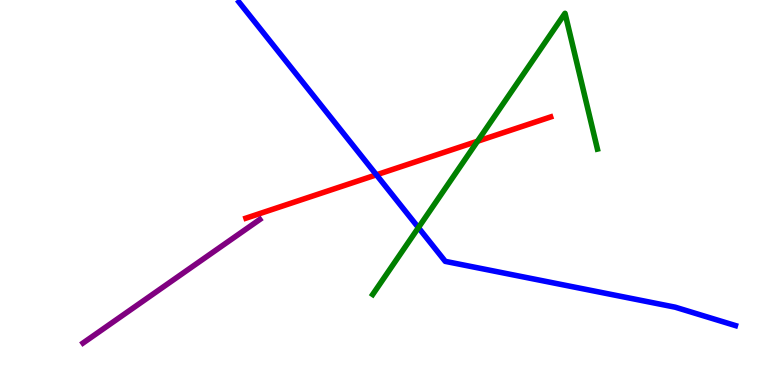[{'lines': ['blue', 'red'], 'intersections': [{'x': 4.86, 'y': 5.46}]}, {'lines': ['green', 'red'], 'intersections': [{'x': 6.16, 'y': 6.33}]}, {'lines': ['purple', 'red'], 'intersections': []}, {'lines': ['blue', 'green'], 'intersections': [{'x': 5.4, 'y': 4.09}]}, {'lines': ['blue', 'purple'], 'intersections': []}, {'lines': ['green', 'purple'], 'intersections': []}]